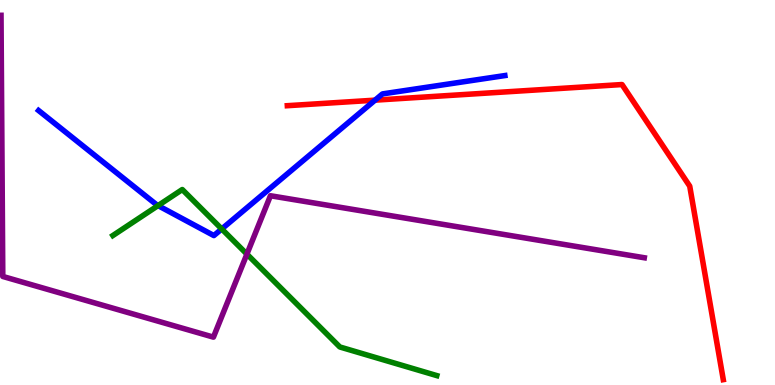[{'lines': ['blue', 'red'], 'intersections': [{'x': 4.84, 'y': 7.4}]}, {'lines': ['green', 'red'], 'intersections': []}, {'lines': ['purple', 'red'], 'intersections': []}, {'lines': ['blue', 'green'], 'intersections': [{'x': 2.04, 'y': 4.66}, {'x': 2.86, 'y': 4.05}]}, {'lines': ['blue', 'purple'], 'intersections': []}, {'lines': ['green', 'purple'], 'intersections': [{'x': 3.19, 'y': 3.4}]}]